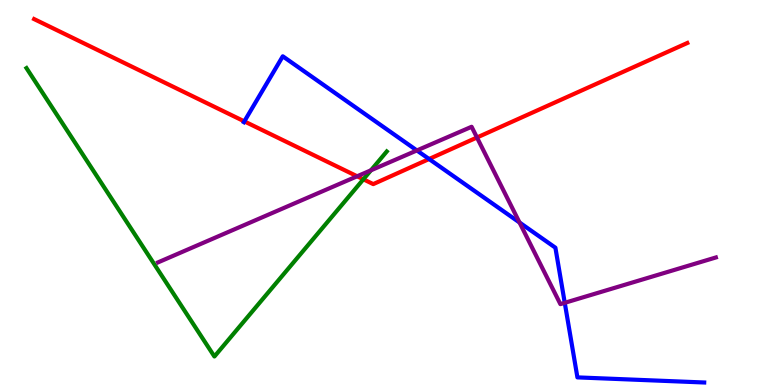[{'lines': ['blue', 'red'], 'intersections': [{'x': 3.15, 'y': 6.85}, {'x': 5.54, 'y': 5.87}]}, {'lines': ['green', 'red'], 'intersections': [{'x': 4.69, 'y': 5.34}]}, {'lines': ['purple', 'red'], 'intersections': [{'x': 4.61, 'y': 5.42}, {'x': 6.15, 'y': 6.43}]}, {'lines': ['blue', 'green'], 'intersections': []}, {'lines': ['blue', 'purple'], 'intersections': [{'x': 5.38, 'y': 6.09}, {'x': 6.7, 'y': 4.22}, {'x': 7.29, 'y': 2.13}]}, {'lines': ['green', 'purple'], 'intersections': [{'x': 4.79, 'y': 5.58}]}]